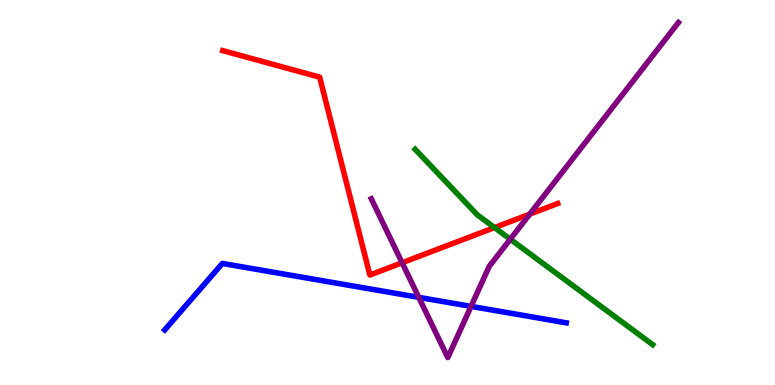[{'lines': ['blue', 'red'], 'intersections': []}, {'lines': ['green', 'red'], 'intersections': [{'x': 6.38, 'y': 4.09}]}, {'lines': ['purple', 'red'], 'intersections': [{'x': 5.19, 'y': 3.18}, {'x': 6.83, 'y': 4.44}]}, {'lines': ['blue', 'green'], 'intersections': []}, {'lines': ['blue', 'purple'], 'intersections': [{'x': 5.4, 'y': 2.28}, {'x': 6.08, 'y': 2.04}]}, {'lines': ['green', 'purple'], 'intersections': [{'x': 6.58, 'y': 3.79}]}]